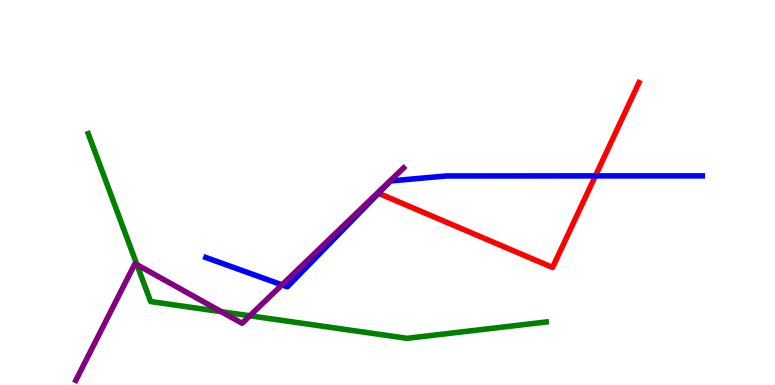[{'lines': ['blue', 'red'], 'intersections': [{'x': 7.68, 'y': 5.43}]}, {'lines': ['green', 'red'], 'intersections': []}, {'lines': ['purple', 'red'], 'intersections': []}, {'lines': ['blue', 'green'], 'intersections': []}, {'lines': ['blue', 'purple'], 'intersections': [{'x': 3.64, 'y': 2.6}]}, {'lines': ['green', 'purple'], 'intersections': [{'x': 1.77, 'y': 3.13}, {'x': 2.86, 'y': 1.9}, {'x': 3.22, 'y': 1.8}]}]